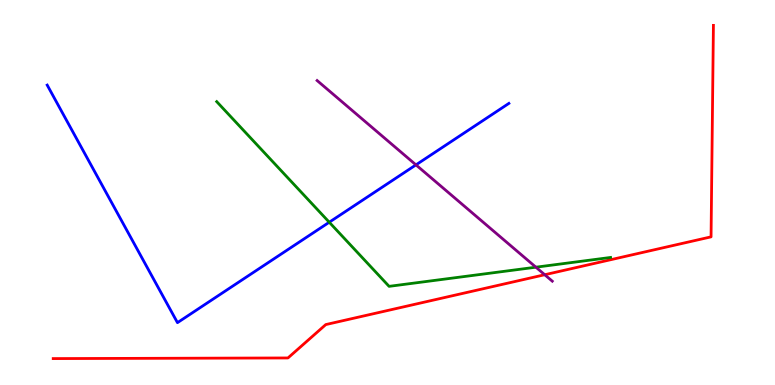[{'lines': ['blue', 'red'], 'intersections': []}, {'lines': ['green', 'red'], 'intersections': []}, {'lines': ['purple', 'red'], 'intersections': [{'x': 7.03, 'y': 2.86}]}, {'lines': ['blue', 'green'], 'intersections': [{'x': 4.25, 'y': 4.23}]}, {'lines': ['blue', 'purple'], 'intersections': [{'x': 5.37, 'y': 5.72}]}, {'lines': ['green', 'purple'], 'intersections': [{'x': 6.91, 'y': 3.06}]}]